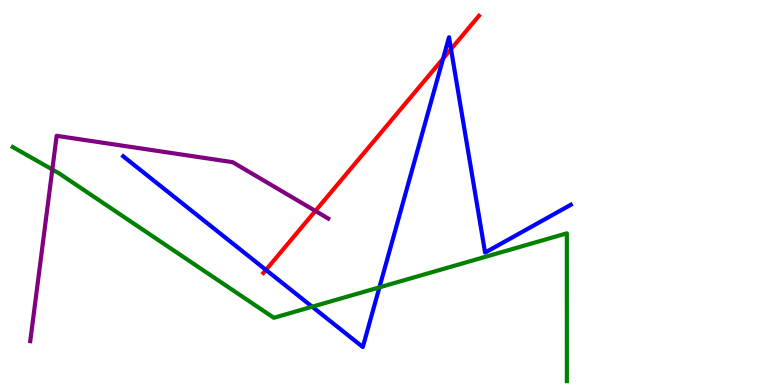[{'lines': ['blue', 'red'], 'intersections': [{'x': 3.43, 'y': 2.99}, {'x': 5.72, 'y': 8.48}, {'x': 5.82, 'y': 8.72}]}, {'lines': ['green', 'red'], 'intersections': []}, {'lines': ['purple', 'red'], 'intersections': [{'x': 4.07, 'y': 4.52}]}, {'lines': ['blue', 'green'], 'intersections': [{'x': 4.03, 'y': 2.03}, {'x': 4.9, 'y': 2.54}]}, {'lines': ['blue', 'purple'], 'intersections': []}, {'lines': ['green', 'purple'], 'intersections': [{'x': 0.675, 'y': 5.6}]}]